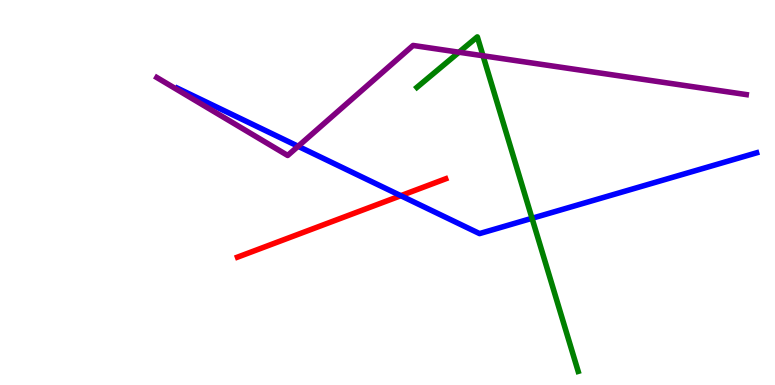[{'lines': ['blue', 'red'], 'intersections': [{'x': 5.17, 'y': 4.92}]}, {'lines': ['green', 'red'], 'intersections': []}, {'lines': ['purple', 'red'], 'intersections': []}, {'lines': ['blue', 'green'], 'intersections': [{'x': 6.86, 'y': 4.33}]}, {'lines': ['blue', 'purple'], 'intersections': [{'x': 3.85, 'y': 6.2}]}, {'lines': ['green', 'purple'], 'intersections': [{'x': 5.92, 'y': 8.64}, {'x': 6.23, 'y': 8.55}]}]